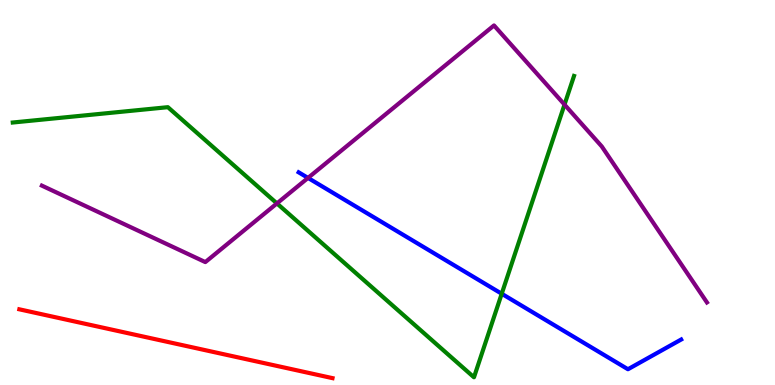[{'lines': ['blue', 'red'], 'intersections': []}, {'lines': ['green', 'red'], 'intersections': []}, {'lines': ['purple', 'red'], 'intersections': []}, {'lines': ['blue', 'green'], 'intersections': [{'x': 6.47, 'y': 2.37}]}, {'lines': ['blue', 'purple'], 'intersections': [{'x': 3.97, 'y': 5.38}]}, {'lines': ['green', 'purple'], 'intersections': [{'x': 3.57, 'y': 4.72}, {'x': 7.28, 'y': 7.28}]}]